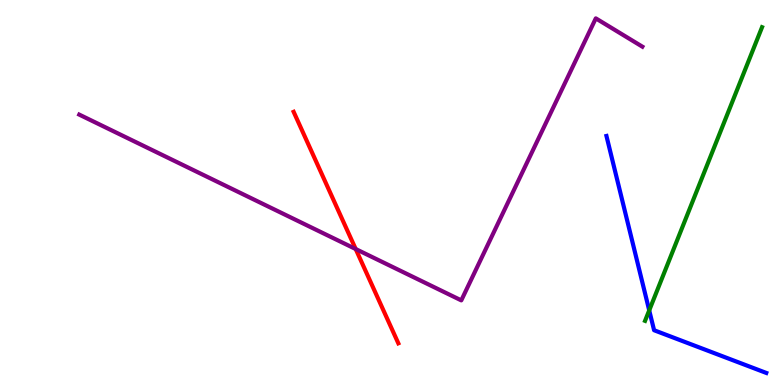[{'lines': ['blue', 'red'], 'intersections': []}, {'lines': ['green', 'red'], 'intersections': []}, {'lines': ['purple', 'red'], 'intersections': [{'x': 4.59, 'y': 3.53}]}, {'lines': ['blue', 'green'], 'intersections': [{'x': 8.38, 'y': 1.94}]}, {'lines': ['blue', 'purple'], 'intersections': []}, {'lines': ['green', 'purple'], 'intersections': []}]